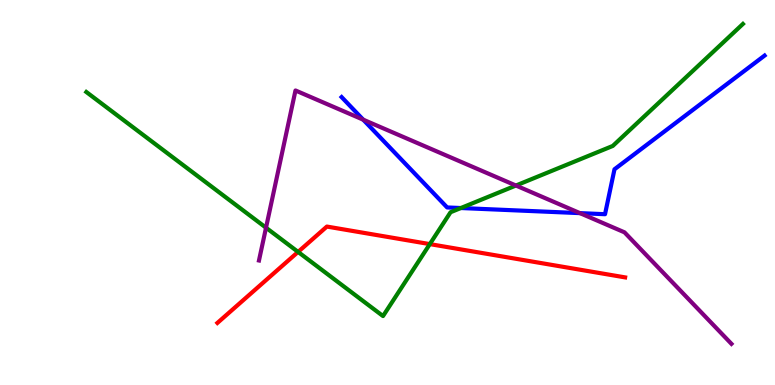[{'lines': ['blue', 'red'], 'intersections': []}, {'lines': ['green', 'red'], 'intersections': [{'x': 3.85, 'y': 3.46}, {'x': 5.55, 'y': 3.66}]}, {'lines': ['purple', 'red'], 'intersections': []}, {'lines': ['blue', 'green'], 'intersections': [{'x': 5.95, 'y': 4.6}]}, {'lines': ['blue', 'purple'], 'intersections': [{'x': 4.69, 'y': 6.89}, {'x': 7.48, 'y': 4.46}]}, {'lines': ['green', 'purple'], 'intersections': [{'x': 3.43, 'y': 4.09}, {'x': 6.66, 'y': 5.18}]}]